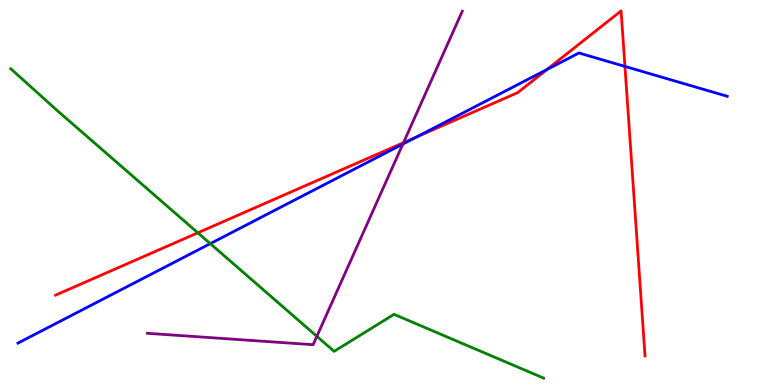[{'lines': ['blue', 'red'], 'intersections': [{'x': 5.37, 'y': 6.44}, {'x': 7.06, 'y': 8.19}, {'x': 8.06, 'y': 8.27}]}, {'lines': ['green', 'red'], 'intersections': [{'x': 2.55, 'y': 3.95}]}, {'lines': ['purple', 'red'], 'intersections': [{'x': 5.21, 'y': 6.29}]}, {'lines': ['blue', 'green'], 'intersections': [{'x': 2.71, 'y': 3.67}]}, {'lines': ['blue', 'purple'], 'intersections': [{'x': 5.2, 'y': 6.26}]}, {'lines': ['green', 'purple'], 'intersections': [{'x': 4.09, 'y': 1.26}]}]